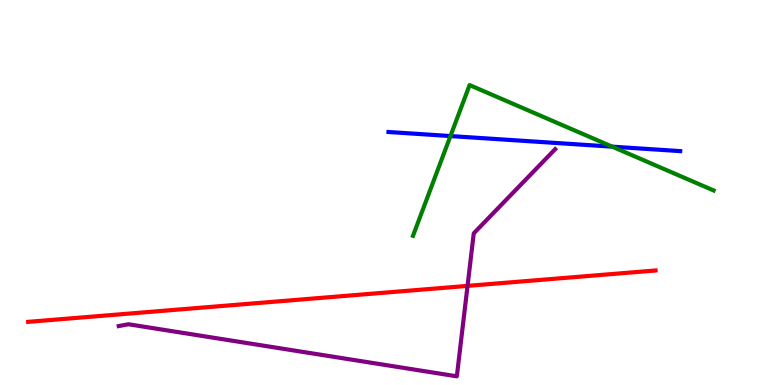[{'lines': ['blue', 'red'], 'intersections': []}, {'lines': ['green', 'red'], 'intersections': []}, {'lines': ['purple', 'red'], 'intersections': [{'x': 6.03, 'y': 2.57}]}, {'lines': ['blue', 'green'], 'intersections': [{'x': 5.81, 'y': 6.47}, {'x': 7.9, 'y': 6.19}]}, {'lines': ['blue', 'purple'], 'intersections': []}, {'lines': ['green', 'purple'], 'intersections': []}]